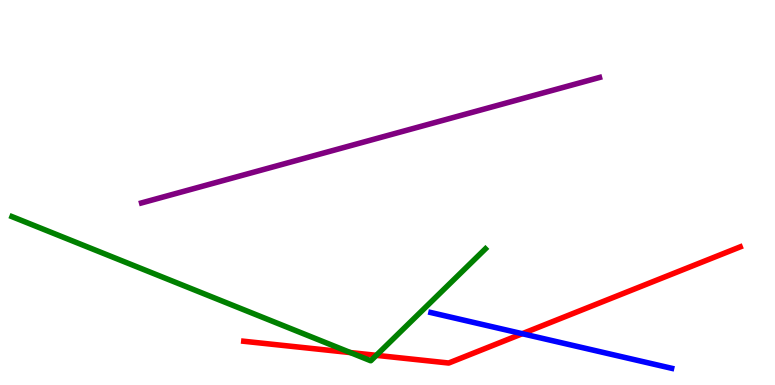[{'lines': ['blue', 'red'], 'intersections': [{'x': 6.74, 'y': 1.33}]}, {'lines': ['green', 'red'], 'intersections': [{'x': 4.52, 'y': 0.842}, {'x': 4.86, 'y': 0.771}]}, {'lines': ['purple', 'red'], 'intersections': []}, {'lines': ['blue', 'green'], 'intersections': []}, {'lines': ['blue', 'purple'], 'intersections': []}, {'lines': ['green', 'purple'], 'intersections': []}]